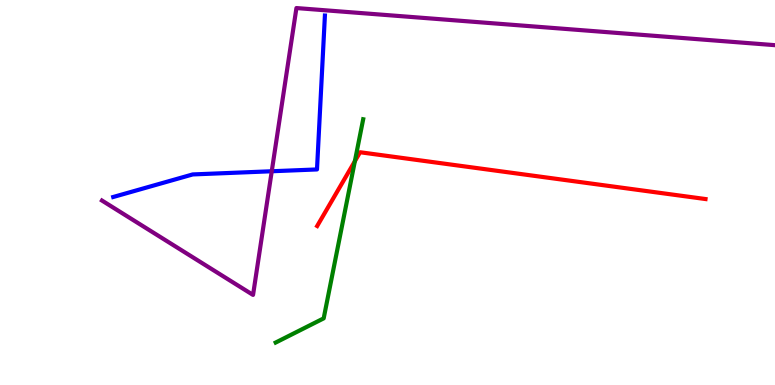[{'lines': ['blue', 'red'], 'intersections': []}, {'lines': ['green', 'red'], 'intersections': [{'x': 4.58, 'y': 5.81}]}, {'lines': ['purple', 'red'], 'intersections': []}, {'lines': ['blue', 'green'], 'intersections': []}, {'lines': ['blue', 'purple'], 'intersections': [{'x': 3.51, 'y': 5.55}]}, {'lines': ['green', 'purple'], 'intersections': []}]